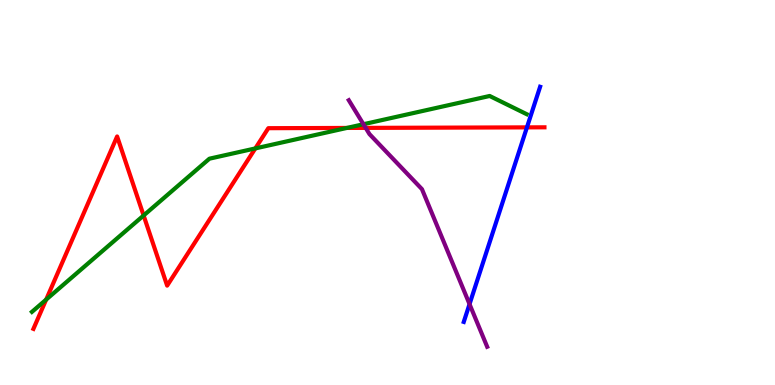[{'lines': ['blue', 'red'], 'intersections': [{'x': 6.8, 'y': 6.69}]}, {'lines': ['green', 'red'], 'intersections': [{'x': 0.596, 'y': 2.22}, {'x': 1.85, 'y': 4.4}, {'x': 3.29, 'y': 6.15}, {'x': 4.48, 'y': 6.68}]}, {'lines': ['purple', 'red'], 'intersections': [{'x': 4.72, 'y': 6.68}]}, {'lines': ['blue', 'green'], 'intersections': []}, {'lines': ['blue', 'purple'], 'intersections': [{'x': 6.06, 'y': 2.1}]}, {'lines': ['green', 'purple'], 'intersections': [{'x': 4.69, 'y': 6.77}]}]